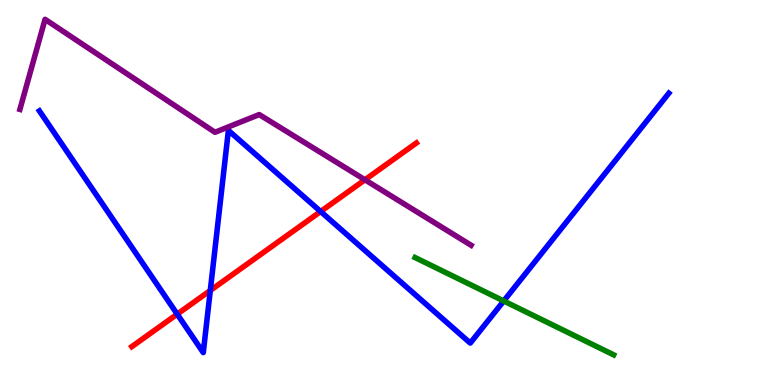[{'lines': ['blue', 'red'], 'intersections': [{'x': 2.29, 'y': 1.84}, {'x': 2.71, 'y': 2.46}, {'x': 4.14, 'y': 4.51}]}, {'lines': ['green', 'red'], 'intersections': []}, {'lines': ['purple', 'red'], 'intersections': [{'x': 4.71, 'y': 5.33}]}, {'lines': ['blue', 'green'], 'intersections': [{'x': 6.5, 'y': 2.18}]}, {'lines': ['blue', 'purple'], 'intersections': []}, {'lines': ['green', 'purple'], 'intersections': []}]